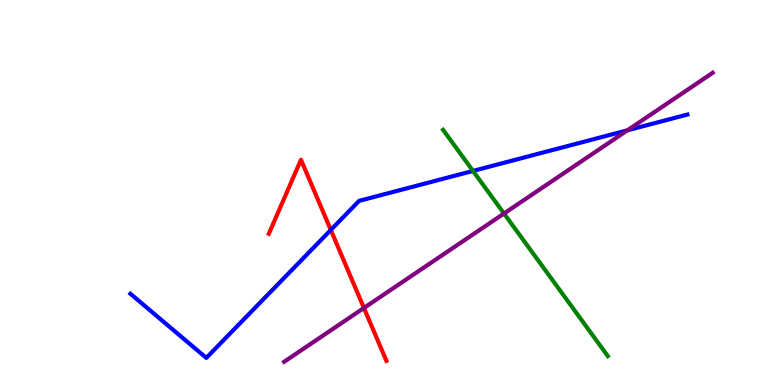[{'lines': ['blue', 'red'], 'intersections': [{'x': 4.27, 'y': 4.03}]}, {'lines': ['green', 'red'], 'intersections': []}, {'lines': ['purple', 'red'], 'intersections': [{'x': 4.7, 'y': 2.0}]}, {'lines': ['blue', 'green'], 'intersections': [{'x': 6.1, 'y': 5.56}]}, {'lines': ['blue', 'purple'], 'intersections': [{'x': 8.1, 'y': 6.61}]}, {'lines': ['green', 'purple'], 'intersections': [{'x': 6.5, 'y': 4.45}]}]